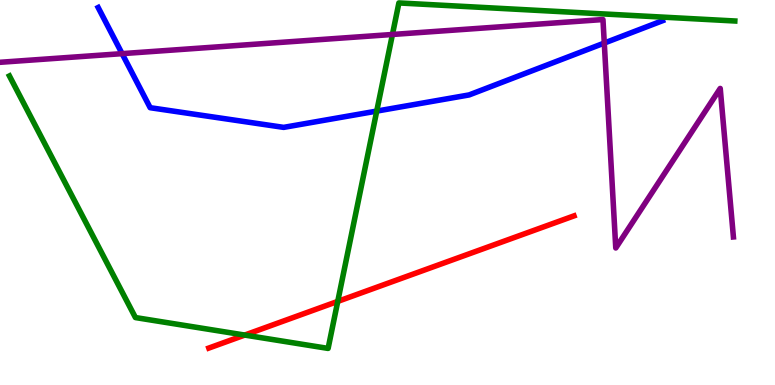[{'lines': ['blue', 'red'], 'intersections': []}, {'lines': ['green', 'red'], 'intersections': [{'x': 3.16, 'y': 1.3}, {'x': 4.36, 'y': 2.17}]}, {'lines': ['purple', 'red'], 'intersections': []}, {'lines': ['blue', 'green'], 'intersections': [{'x': 4.86, 'y': 7.11}]}, {'lines': ['blue', 'purple'], 'intersections': [{'x': 1.58, 'y': 8.61}, {'x': 7.8, 'y': 8.88}]}, {'lines': ['green', 'purple'], 'intersections': [{'x': 5.06, 'y': 9.1}]}]